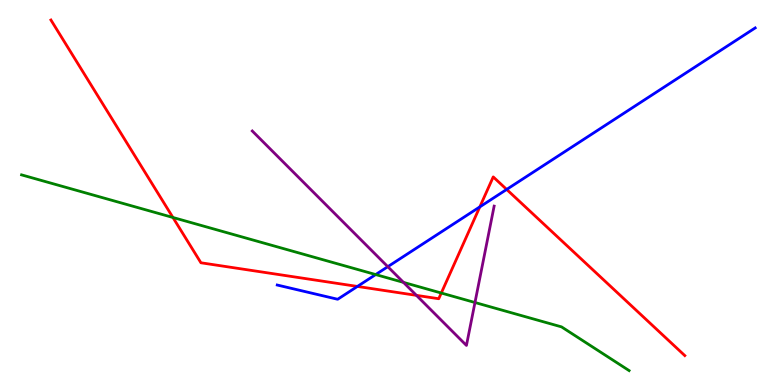[{'lines': ['blue', 'red'], 'intersections': [{'x': 4.61, 'y': 2.56}, {'x': 6.19, 'y': 4.63}, {'x': 6.54, 'y': 5.08}]}, {'lines': ['green', 'red'], 'intersections': [{'x': 2.23, 'y': 4.35}, {'x': 5.69, 'y': 2.39}]}, {'lines': ['purple', 'red'], 'intersections': [{'x': 5.37, 'y': 2.33}]}, {'lines': ['blue', 'green'], 'intersections': [{'x': 4.85, 'y': 2.87}]}, {'lines': ['blue', 'purple'], 'intersections': [{'x': 5.0, 'y': 3.07}]}, {'lines': ['green', 'purple'], 'intersections': [{'x': 5.21, 'y': 2.67}, {'x': 6.13, 'y': 2.14}]}]